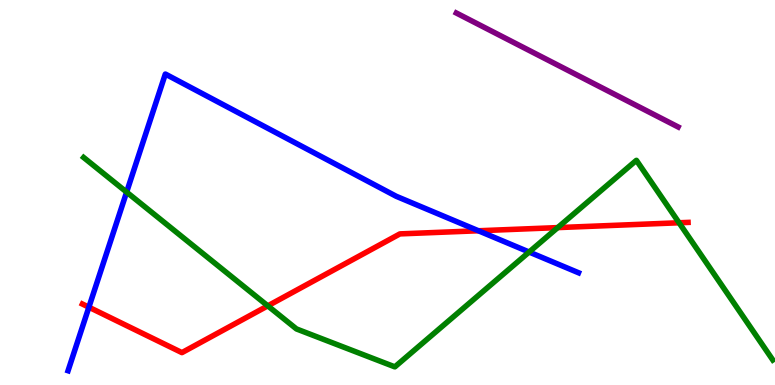[{'lines': ['blue', 'red'], 'intersections': [{'x': 1.15, 'y': 2.02}, {'x': 6.17, 'y': 4.01}]}, {'lines': ['green', 'red'], 'intersections': [{'x': 3.46, 'y': 2.06}, {'x': 7.2, 'y': 4.09}, {'x': 8.76, 'y': 4.21}]}, {'lines': ['purple', 'red'], 'intersections': []}, {'lines': ['blue', 'green'], 'intersections': [{'x': 1.63, 'y': 5.01}, {'x': 6.83, 'y': 3.45}]}, {'lines': ['blue', 'purple'], 'intersections': []}, {'lines': ['green', 'purple'], 'intersections': []}]